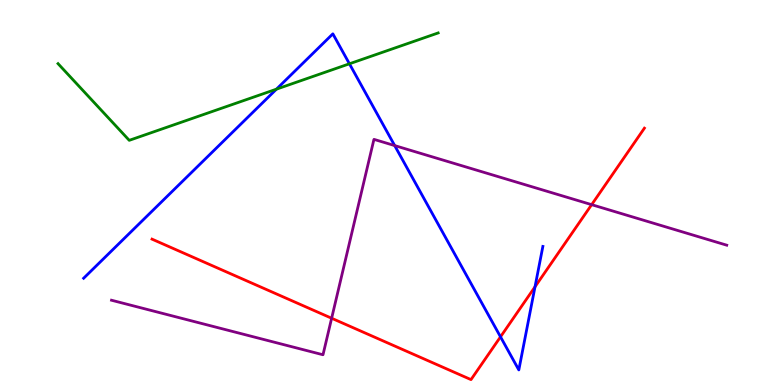[{'lines': ['blue', 'red'], 'intersections': [{'x': 6.46, 'y': 1.25}, {'x': 6.9, 'y': 2.55}]}, {'lines': ['green', 'red'], 'intersections': []}, {'lines': ['purple', 'red'], 'intersections': [{'x': 4.28, 'y': 1.73}, {'x': 7.63, 'y': 4.68}]}, {'lines': ['blue', 'green'], 'intersections': [{'x': 3.57, 'y': 7.68}, {'x': 4.51, 'y': 8.34}]}, {'lines': ['blue', 'purple'], 'intersections': [{'x': 5.09, 'y': 6.22}]}, {'lines': ['green', 'purple'], 'intersections': []}]